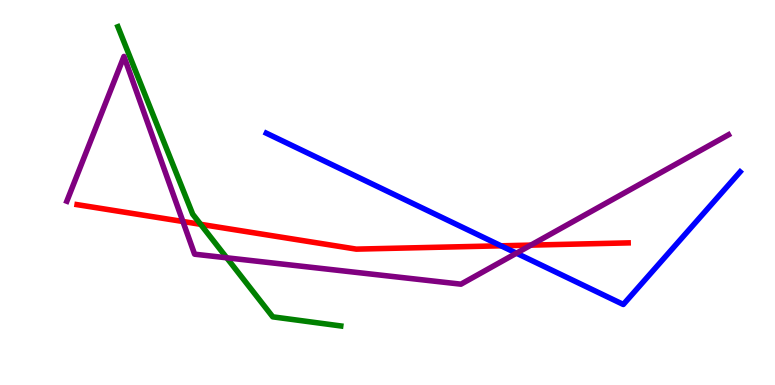[{'lines': ['blue', 'red'], 'intersections': [{'x': 6.47, 'y': 3.62}]}, {'lines': ['green', 'red'], 'intersections': [{'x': 2.59, 'y': 4.17}]}, {'lines': ['purple', 'red'], 'intersections': [{'x': 2.36, 'y': 4.25}, {'x': 6.85, 'y': 3.63}]}, {'lines': ['blue', 'green'], 'intersections': []}, {'lines': ['blue', 'purple'], 'intersections': [{'x': 6.66, 'y': 3.42}]}, {'lines': ['green', 'purple'], 'intersections': [{'x': 2.93, 'y': 3.3}]}]